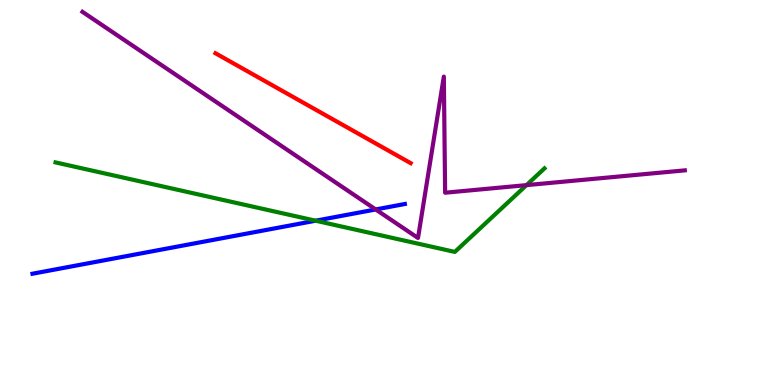[{'lines': ['blue', 'red'], 'intersections': []}, {'lines': ['green', 'red'], 'intersections': []}, {'lines': ['purple', 'red'], 'intersections': []}, {'lines': ['blue', 'green'], 'intersections': [{'x': 4.07, 'y': 4.27}]}, {'lines': ['blue', 'purple'], 'intersections': [{'x': 4.85, 'y': 4.56}]}, {'lines': ['green', 'purple'], 'intersections': [{'x': 6.79, 'y': 5.19}]}]